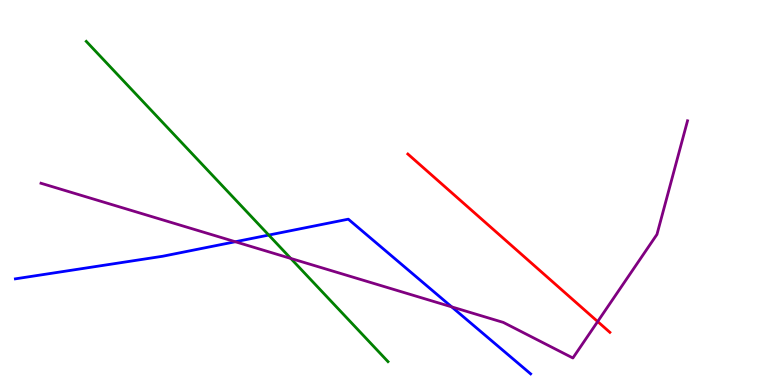[{'lines': ['blue', 'red'], 'intersections': []}, {'lines': ['green', 'red'], 'intersections': []}, {'lines': ['purple', 'red'], 'intersections': [{'x': 7.71, 'y': 1.65}]}, {'lines': ['blue', 'green'], 'intersections': [{'x': 3.47, 'y': 3.89}]}, {'lines': ['blue', 'purple'], 'intersections': [{'x': 3.04, 'y': 3.72}, {'x': 5.83, 'y': 2.03}]}, {'lines': ['green', 'purple'], 'intersections': [{'x': 3.75, 'y': 3.29}]}]